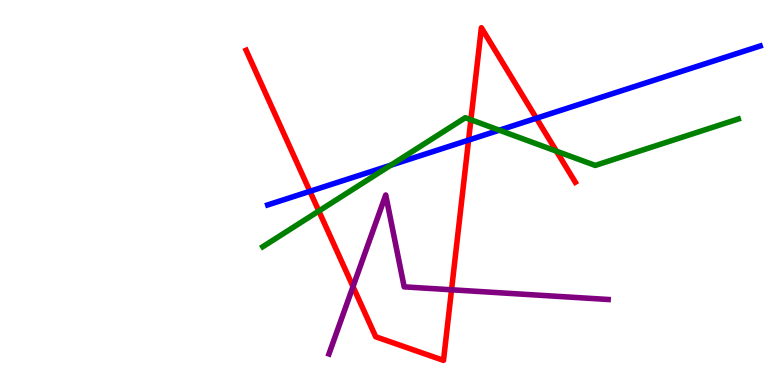[{'lines': ['blue', 'red'], 'intersections': [{'x': 4.0, 'y': 5.03}, {'x': 6.05, 'y': 6.36}, {'x': 6.92, 'y': 6.93}]}, {'lines': ['green', 'red'], 'intersections': [{'x': 4.11, 'y': 4.52}, {'x': 6.08, 'y': 6.89}, {'x': 7.18, 'y': 6.07}]}, {'lines': ['purple', 'red'], 'intersections': [{'x': 4.56, 'y': 2.56}, {'x': 5.83, 'y': 2.47}]}, {'lines': ['blue', 'green'], 'intersections': [{'x': 5.04, 'y': 5.71}, {'x': 6.44, 'y': 6.62}]}, {'lines': ['blue', 'purple'], 'intersections': []}, {'lines': ['green', 'purple'], 'intersections': []}]